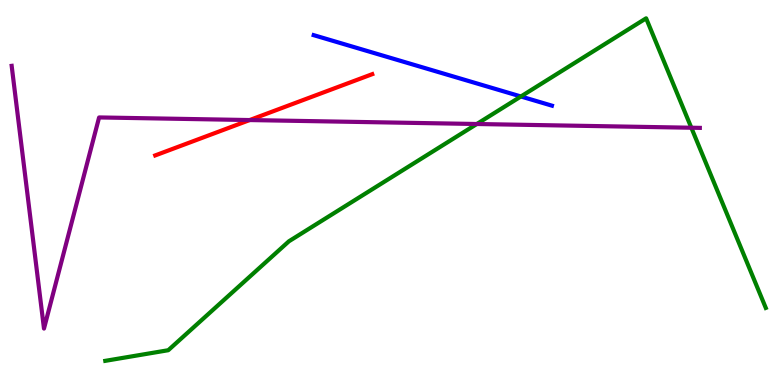[{'lines': ['blue', 'red'], 'intersections': []}, {'lines': ['green', 'red'], 'intersections': []}, {'lines': ['purple', 'red'], 'intersections': [{'x': 3.22, 'y': 6.88}]}, {'lines': ['blue', 'green'], 'intersections': [{'x': 6.72, 'y': 7.49}]}, {'lines': ['blue', 'purple'], 'intersections': []}, {'lines': ['green', 'purple'], 'intersections': [{'x': 6.15, 'y': 6.78}, {'x': 8.92, 'y': 6.68}]}]